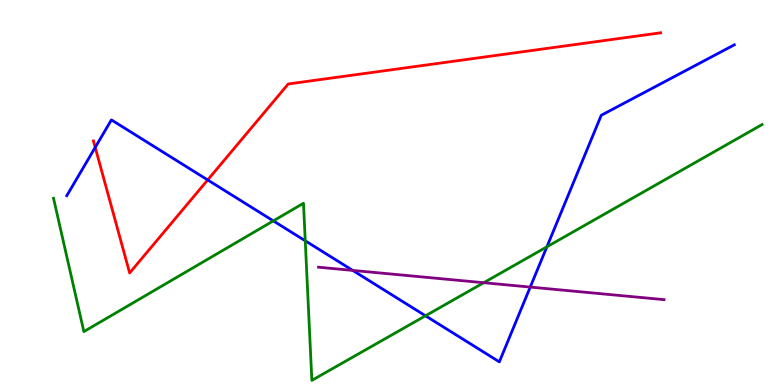[{'lines': ['blue', 'red'], 'intersections': [{'x': 1.23, 'y': 6.17}, {'x': 2.68, 'y': 5.33}]}, {'lines': ['green', 'red'], 'intersections': []}, {'lines': ['purple', 'red'], 'intersections': []}, {'lines': ['blue', 'green'], 'intersections': [{'x': 3.53, 'y': 4.26}, {'x': 3.94, 'y': 3.75}, {'x': 5.49, 'y': 1.8}, {'x': 7.06, 'y': 3.59}]}, {'lines': ['blue', 'purple'], 'intersections': [{'x': 4.55, 'y': 2.98}, {'x': 6.84, 'y': 2.54}]}, {'lines': ['green', 'purple'], 'intersections': [{'x': 6.24, 'y': 2.66}]}]